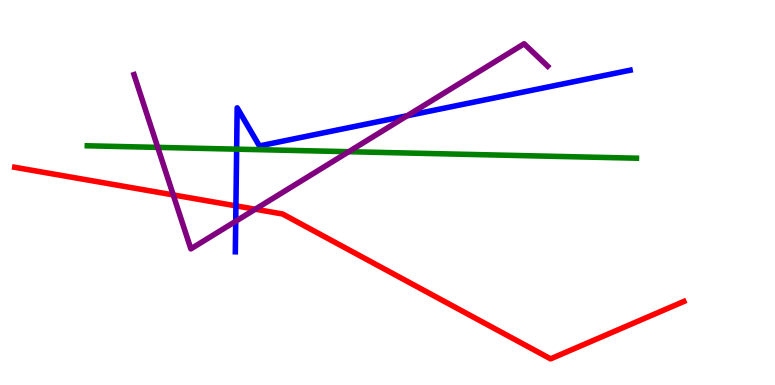[{'lines': ['blue', 'red'], 'intersections': [{'x': 3.04, 'y': 4.65}]}, {'lines': ['green', 'red'], 'intersections': []}, {'lines': ['purple', 'red'], 'intersections': [{'x': 2.24, 'y': 4.94}, {'x': 3.29, 'y': 4.57}]}, {'lines': ['blue', 'green'], 'intersections': [{'x': 3.05, 'y': 6.13}]}, {'lines': ['blue', 'purple'], 'intersections': [{'x': 3.04, 'y': 4.25}, {'x': 5.25, 'y': 6.99}]}, {'lines': ['green', 'purple'], 'intersections': [{'x': 2.04, 'y': 6.17}, {'x': 4.5, 'y': 6.06}]}]